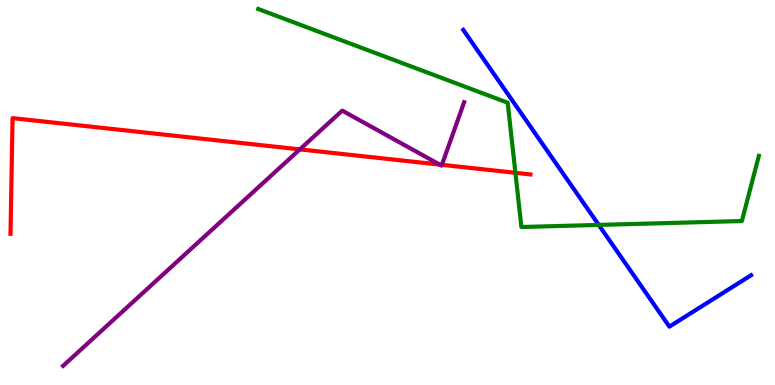[{'lines': ['blue', 'red'], 'intersections': []}, {'lines': ['green', 'red'], 'intersections': [{'x': 6.65, 'y': 5.51}]}, {'lines': ['purple', 'red'], 'intersections': [{'x': 3.87, 'y': 6.12}, {'x': 5.67, 'y': 5.73}, {'x': 5.7, 'y': 5.72}]}, {'lines': ['blue', 'green'], 'intersections': [{'x': 7.73, 'y': 4.16}]}, {'lines': ['blue', 'purple'], 'intersections': []}, {'lines': ['green', 'purple'], 'intersections': []}]